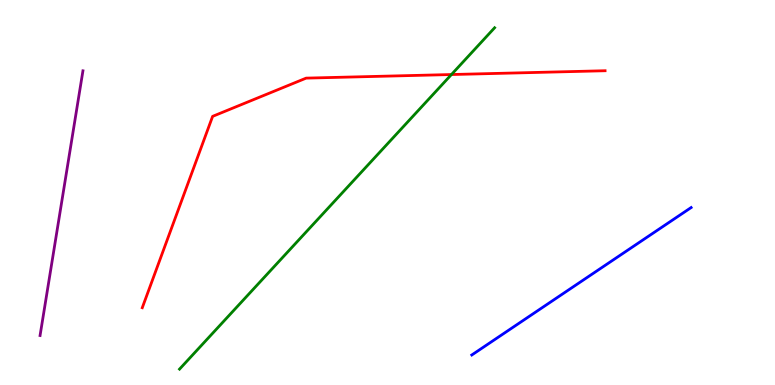[{'lines': ['blue', 'red'], 'intersections': []}, {'lines': ['green', 'red'], 'intersections': [{'x': 5.83, 'y': 8.06}]}, {'lines': ['purple', 'red'], 'intersections': []}, {'lines': ['blue', 'green'], 'intersections': []}, {'lines': ['blue', 'purple'], 'intersections': []}, {'lines': ['green', 'purple'], 'intersections': []}]